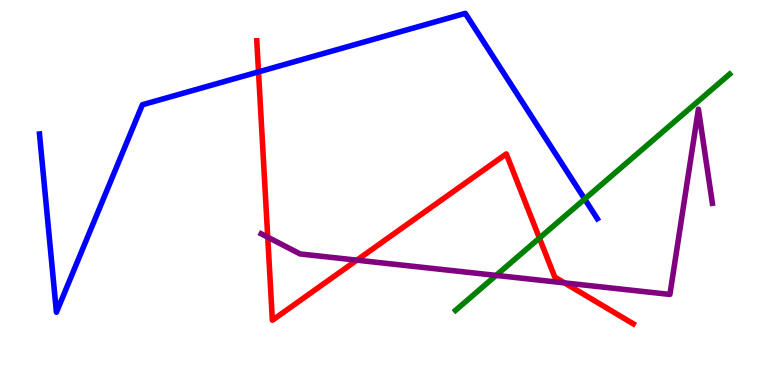[{'lines': ['blue', 'red'], 'intersections': [{'x': 3.34, 'y': 8.13}]}, {'lines': ['green', 'red'], 'intersections': [{'x': 6.96, 'y': 3.82}]}, {'lines': ['purple', 'red'], 'intersections': [{'x': 3.45, 'y': 3.84}, {'x': 4.6, 'y': 3.24}, {'x': 7.28, 'y': 2.65}]}, {'lines': ['blue', 'green'], 'intersections': [{'x': 7.54, 'y': 4.83}]}, {'lines': ['blue', 'purple'], 'intersections': []}, {'lines': ['green', 'purple'], 'intersections': [{'x': 6.4, 'y': 2.85}]}]